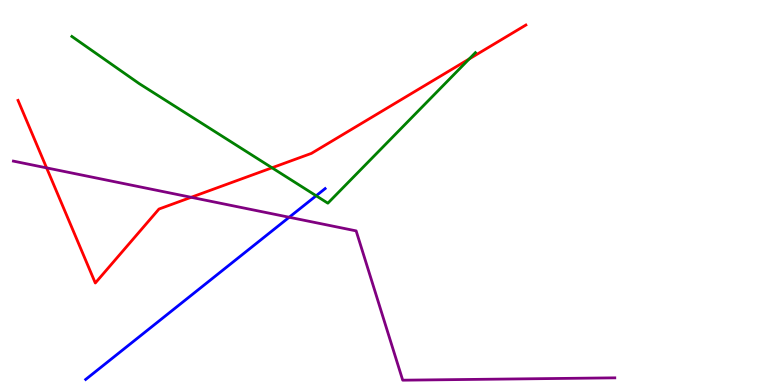[{'lines': ['blue', 'red'], 'intersections': []}, {'lines': ['green', 'red'], 'intersections': [{'x': 3.51, 'y': 5.64}, {'x': 6.05, 'y': 8.47}]}, {'lines': ['purple', 'red'], 'intersections': [{'x': 0.601, 'y': 5.64}, {'x': 2.47, 'y': 4.88}]}, {'lines': ['blue', 'green'], 'intersections': [{'x': 4.08, 'y': 4.92}]}, {'lines': ['blue', 'purple'], 'intersections': [{'x': 3.73, 'y': 4.36}]}, {'lines': ['green', 'purple'], 'intersections': []}]